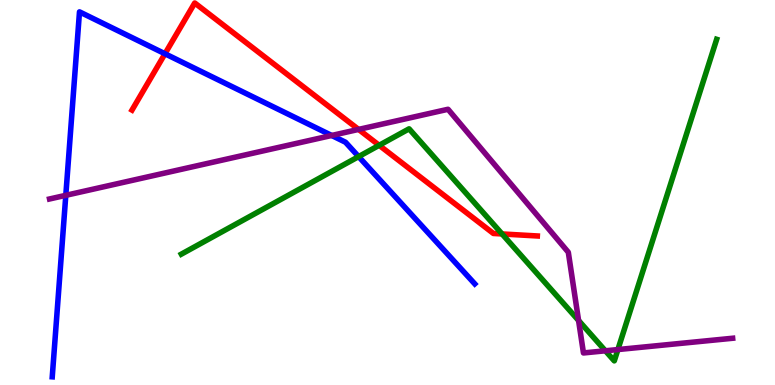[{'lines': ['blue', 'red'], 'intersections': [{'x': 2.13, 'y': 8.6}]}, {'lines': ['green', 'red'], 'intersections': [{'x': 4.89, 'y': 6.23}, {'x': 6.48, 'y': 3.92}]}, {'lines': ['purple', 'red'], 'intersections': [{'x': 4.63, 'y': 6.64}]}, {'lines': ['blue', 'green'], 'intersections': [{'x': 4.63, 'y': 5.93}]}, {'lines': ['blue', 'purple'], 'intersections': [{'x': 0.849, 'y': 4.93}, {'x': 4.28, 'y': 6.48}]}, {'lines': ['green', 'purple'], 'intersections': [{'x': 7.47, 'y': 1.68}, {'x': 7.81, 'y': 0.888}, {'x': 7.97, 'y': 0.92}]}]